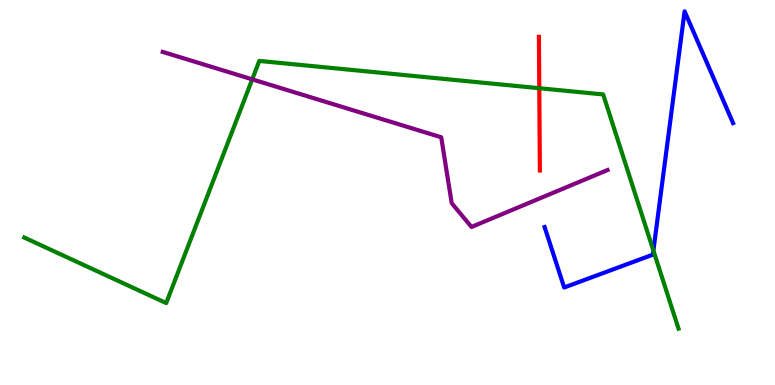[{'lines': ['blue', 'red'], 'intersections': []}, {'lines': ['green', 'red'], 'intersections': [{'x': 6.96, 'y': 7.71}]}, {'lines': ['purple', 'red'], 'intersections': []}, {'lines': ['blue', 'green'], 'intersections': [{'x': 8.43, 'y': 3.49}]}, {'lines': ['blue', 'purple'], 'intersections': []}, {'lines': ['green', 'purple'], 'intersections': [{'x': 3.25, 'y': 7.94}]}]